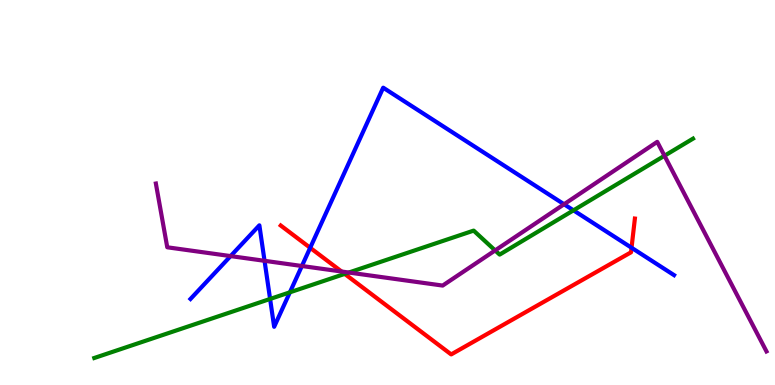[{'lines': ['blue', 'red'], 'intersections': [{'x': 4.0, 'y': 3.56}, {'x': 8.15, 'y': 3.57}]}, {'lines': ['green', 'red'], 'intersections': [{'x': 4.45, 'y': 2.89}]}, {'lines': ['purple', 'red'], 'intersections': [{'x': 4.41, 'y': 2.95}]}, {'lines': ['blue', 'green'], 'intersections': [{'x': 3.49, 'y': 2.23}, {'x': 3.74, 'y': 2.41}, {'x': 7.4, 'y': 4.54}]}, {'lines': ['blue', 'purple'], 'intersections': [{'x': 2.98, 'y': 3.35}, {'x': 3.41, 'y': 3.23}, {'x': 3.9, 'y': 3.09}, {'x': 7.28, 'y': 4.69}]}, {'lines': ['green', 'purple'], 'intersections': [{'x': 4.5, 'y': 2.92}, {'x': 6.39, 'y': 3.5}, {'x': 8.57, 'y': 5.95}]}]